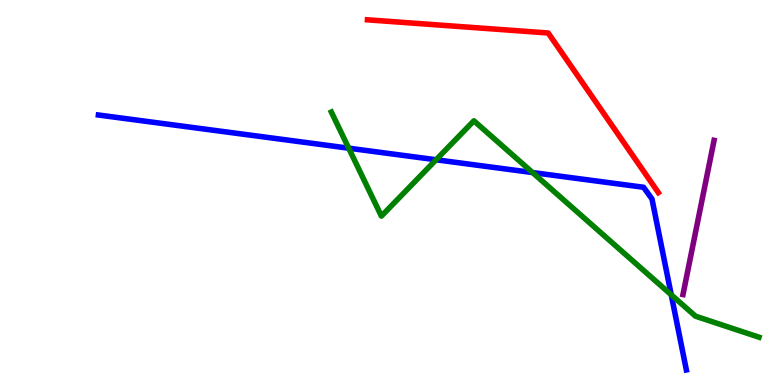[{'lines': ['blue', 'red'], 'intersections': []}, {'lines': ['green', 'red'], 'intersections': []}, {'lines': ['purple', 'red'], 'intersections': []}, {'lines': ['blue', 'green'], 'intersections': [{'x': 4.5, 'y': 6.15}, {'x': 5.63, 'y': 5.85}, {'x': 6.87, 'y': 5.52}, {'x': 8.66, 'y': 2.34}]}, {'lines': ['blue', 'purple'], 'intersections': []}, {'lines': ['green', 'purple'], 'intersections': []}]